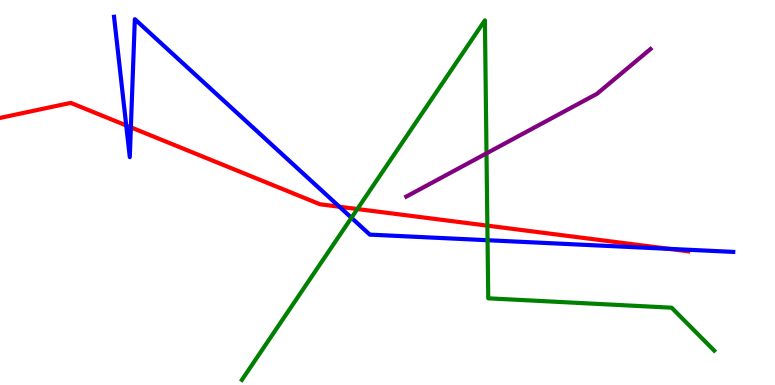[{'lines': ['blue', 'red'], 'intersections': [{'x': 1.63, 'y': 6.74}, {'x': 1.69, 'y': 6.69}, {'x': 4.38, 'y': 4.63}, {'x': 8.63, 'y': 3.54}]}, {'lines': ['green', 'red'], 'intersections': [{'x': 4.61, 'y': 4.57}, {'x': 6.29, 'y': 4.14}]}, {'lines': ['purple', 'red'], 'intersections': []}, {'lines': ['blue', 'green'], 'intersections': [{'x': 4.53, 'y': 4.34}, {'x': 6.29, 'y': 3.76}]}, {'lines': ['blue', 'purple'], 'intersections': []}, {'lines': ['green', 'purple'], 'intersections': [{'x': 6.28, 'y': 6.02}]}]